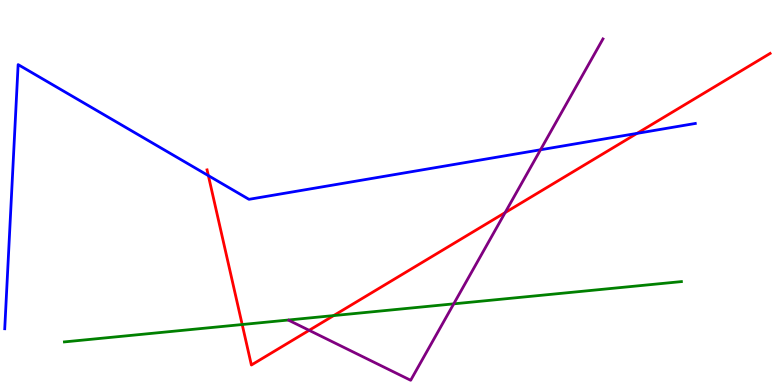[{'lines': ['blue', 'red'], 'intersections': [{'x': 2.69, 'y': 5.44}, {'x': 8.22, 'y': 6.54}]}, {'lines': ['green', 'red'], 'intersections': [{'x': 3.13, 'y': 1.57}, {'x': 4.31, 'y': 1.8}]}, {'lines': ['purple', 'red'], 'intersections': [{'x': 3.99, 'y': 1.42}, {'x': 6.52, 'y': 4.48}]}, {'lines': ['blue', 'green'], 'intersections': []}, {'lines': ['blue', 'purple'], 'intersections': [{'x': 6.97, 'y': 6.11}]}, {'lines': ['green', 'purple'], 'intersections': [{'x': 5.85, 'y': 2.11}]}]